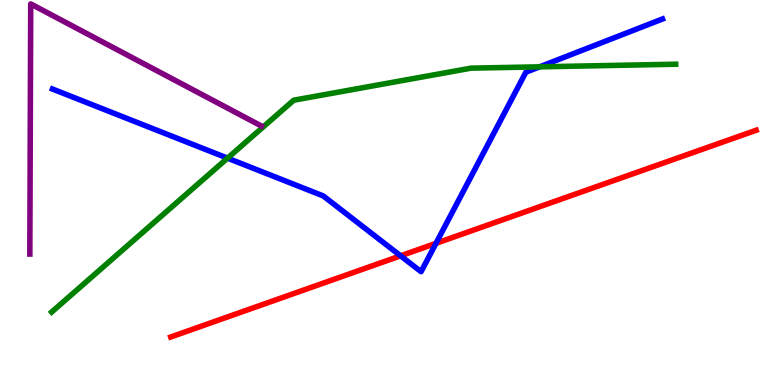[{'lines': ['blue', 'red'], 'intersections': [{'x': 5.17, 'y': 3.36}, {'x': 5.63, 'y': 3.68}]}, {'lines': ['green', 'red'], 'intersections': []}, {'lines': ['purple', 'red'], 'intersections': []}, {'lines': ['blue', 'green'], 'intersections': [{'x': 2.94, 'y': 5.89}, {'x': 6.96, 'y': 8.26}]}, {'lines': ['blue', 'purple'], 'intersections': []}, {'lines': ['green', 'purple'], 'intersections': []}]